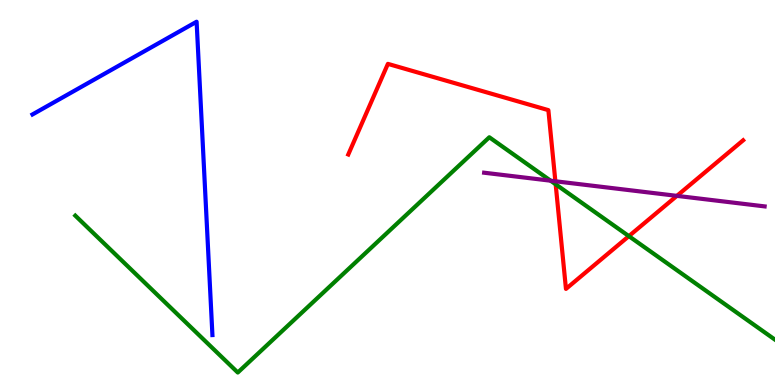[{'lines': ['blue', 'red'], 'intersections': []}, {'lines': ['green', 'red'], 'intersections': [{'x': 7.17, 'y': 5.21}, {'x': 8.11, 'y': 3.87}]}, {'lines': ['purple', 'red'], 'intersections': [{'x': 7.17, 'y': 5.29}, {'x': 8.73, 'y': 4.91}]}, {'lines': ['blue', 'green'], 'intersections': []}, {'lines': ['blue', 'purple'], 'intersections': []}, {'lines': ['green', 'purple'], 'intersections': [{'x': 7.1, 'y': 5.31}]}]